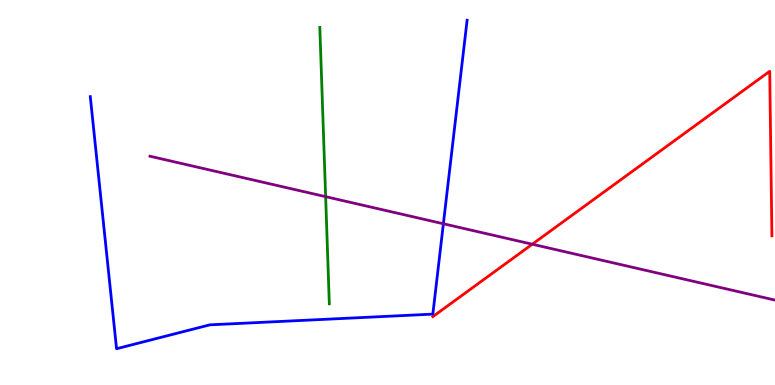[{'lines': ['blue', 'red'], 'intersections': []}, {'lines': ['green', 'red'], 'intersections': []}, {'lines': ['purple', 'red'], 'intersections': [{'x': 6.87, 'y': 3.66}]}, {'lines': ['blue', 'green'], 'intersections': []}, {'lines': ['blue', 'purple'], 'intersections': [{'x': 5.72, 'y': 4.19}]}, {'lines': ['green', 'purple'], 'intersections': [{'x': 4.2, 'y': 4.89}]}]